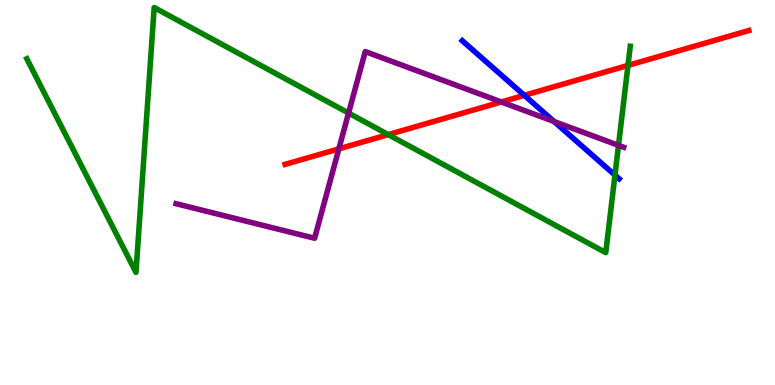[{'lines': ['blue', 'red'], 'intersections': [{'x': 6.77, 'y': 7.52}]}, {'lines': ['green', 'red'], 'intersections': [{'x': 5.01, 'y': 6.5}, {'x': 8.1, 'y': 8.3}]}, {'lines': ['purple', 'red'], 'intersections': [{'x': 4.37, 'y': 6.13}, {'x': 6.47, 'y': 7.35}]}, {'lines': ['blue', 'green'], 'intersections': [{'x': 7.94, 'y': 5.45}]}, {'lines': ['blue', 'purple'], 'intersections': [{'x': 7.15, 'y': 6.84}]}, {'lines': ['green', 'purple'], 'intersections': [{'x': 4.5, 'y': 7.06}, {'x': 7.98, 'y': 6.22}]}]